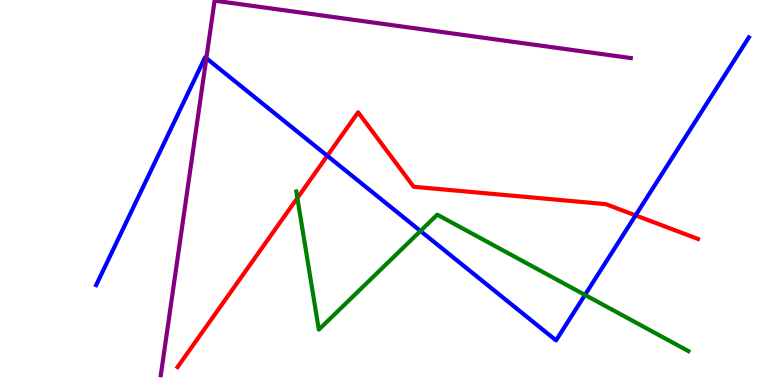[{'lines': ['blue', 'red'], 'intersections': [{'x': 4.22, 'y': 5.95}, {'x': 8.2, 'y': 4.41}]}, {'lines': ['green', 'red'], 'intersections': [{'x': 3.84, 'y': 4.86}]}, {'lines': ['purple', 'red'], 'intersections': []}, {'lines': ['blue', 'green'], 'intersections': [{'x': 5.43, 'y': 4.0}, {'x': 7.55, 'y': 2.34}]}, {'lines': ['blue', 'purple'], 'intersections': [{'x': 2.66, 'y': 8.49}]}, {'lines': ['green', 'purple'], 'intersections': []}]